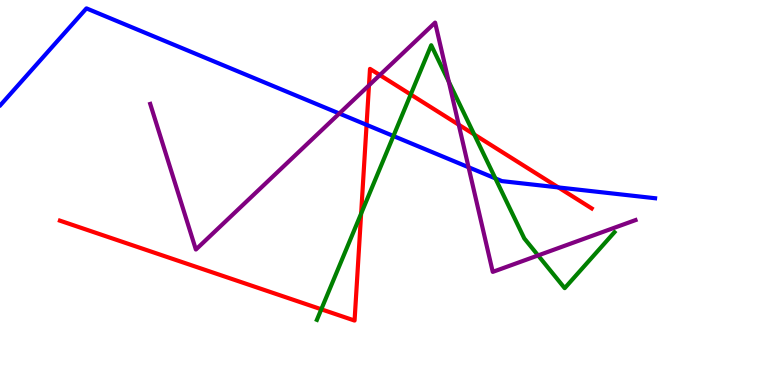[{'lines': ['blue', 'red'], 'intersections': [{'x': 4.73, 'y': 6.76}, {'x': 7.2, 'y': 5.13}]}, {'lines': ['green', 'red'], 'intersections': [{'x': 4.15, 'y': 1.97}, {'x': 4.66, 'y': 4.45}, {'x': 5.3, 'y': 7.55}, {'x': 6.12, 'y': 6.51}]}, {'lines': ['purple', 'red'], 'intersections': [{'x': 4.76, 'y': 7.78}, {'x': 4.9, 'y': 8.05}, {'x': 5.92, 'y': 6.76}]}, {'lines': ['blue', 'green'], 'intersections': [{'x': 5.08, 'y': 6.47}, {'x': 6.39, 'y': 5.37}]}, {'lines': ['blue', 'purple'], 'intersections': [{'x': 4.38, 'y': 7.05}, {'x': 6.05, 'y': 5.66}]}, {'lines': ['green', 'purple'], 'intersections': [{'x': 5.79, 'y': 7.88}, {'x': 6.94, 'y': 3.37}]}]